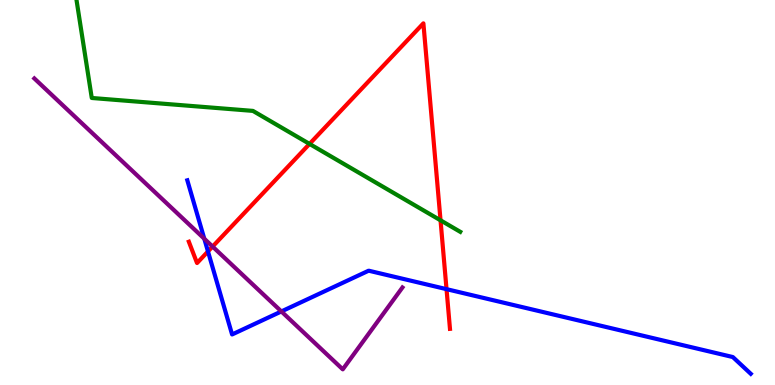[{'lines': ['blue', 'red'], 'intersections': [{'x': 2.68, 'y': 3.47}, {'x': 5.76, 'y': 2.49}]}, {'lines': ['green', 'red'], 'intersections': [{'x': 3.99, 'y': 6.26}, {'x': 5.68, 'y': 4.28}]}, {'lines': ['purple', 'red'], 'intersections': [{'x': 2.74, 'y': 3.6}]}, {'lines': ['blue', 'green'], 'intersections': []}, {'lines': ['blue', 'purple'], 'intersections': [{'x': 2.64, 'y': 3.8}, {'x': 3.63, 'y': 1.91}]}, {'lines': ['green', 'purple'], 'intersections': []}]